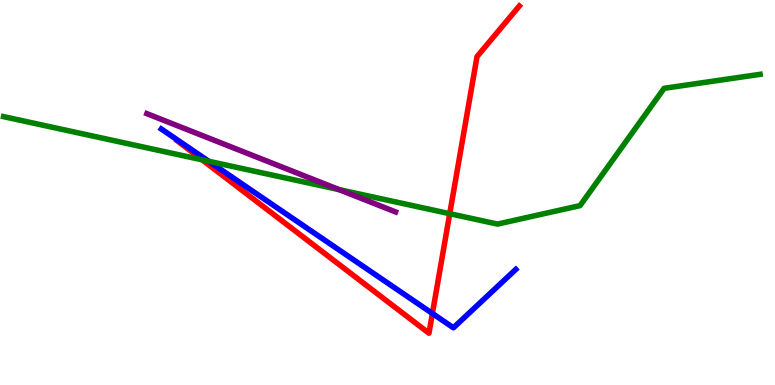[{'lines': ['blue', 'red'], 'intersections': [{'x': 5.58, 'y': 1.86}]}, {'lines': ['green', 'red'], 'intersections': [{'x': 2.61, 'y': 5.85}, {'x': 5.8, 'y': 4.45}]}, {'lines': ['purple', 'red'], 'intersections': []}, {'lines': ['blue', 'green'], 'intersections': [{'x': 2.69, 'y': 5.81}]}, {'lines': ['blue', 'purple'], 'intersections': []}, {'lines': ['green', 'purple'], 'intersections': [{'x': 4.38, 'y': 5.07}]}]